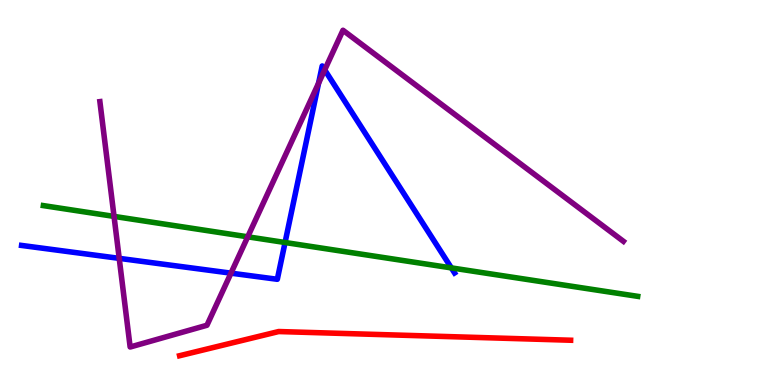[{'lines': ['blue', 'red'], 'intersections': []}, {'lines': ['green', 'red'], 'intersections': []}, {'lines': ['purple', 'red'], 'intersections': []}, {'lines': ['blue', 'green'], 'intersections': [{'x': 3.68, 'y': 3.7}, {'x': 5.82, 'y': 3.04}]}, {'lines': ['blue', 'purple'], 'intersections': [{'x': 1.54, 'y': 3.29}, {'x': 2.98, 'y': 2.91}, {'x': 4.11, 'y': 7.84}, {'x': 4.19, 'y': 8.19}]}, {'lines': ['green', 'purple'], 'intersections': [{'x': 1.47, 'y': 4.38}, {'x': 3.2, 'y': 3.85}]}]